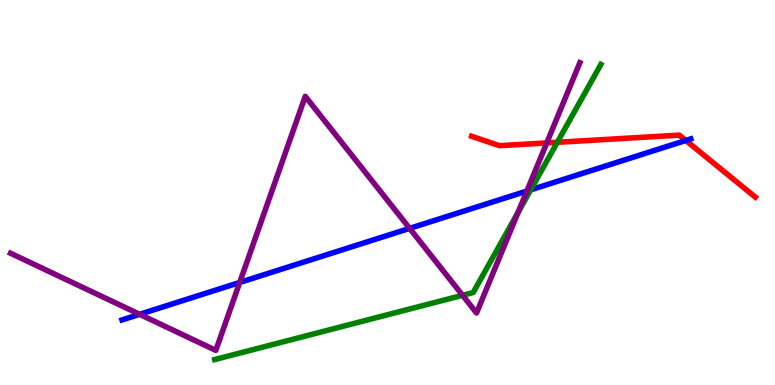[{'lines': ['blue', 'red'], 'intersections': [{'x': 8.85, 'y': 6.35}]}, {'lines': ['green', 'red'], 'intersections': [{'x': 7.19, 'y': 6.3}]}, {'lines': ['purple', 'red'], 'intersections': [{'x': 7.05, 'y': 6.29}]}, {'lines': ['blue', 'green'], 'intersections': [{'x': 6.85, 'y': 5.07}]}, {'lines': ['blue', 'purple'], 'intersections': [{'x': 1.8, 'y': 1.84}, {'x': 3.09, 'y': 2.66}, {'x': 5.29, 'y': 4.07}, {'x': 6.8, 'y': 5.04}]}, {'lines': ['green', 'purple'], 'intersections': [{'x': 5.97, 'y': 2.33}, {'x': 6.69, 'y': 4.48}]}]